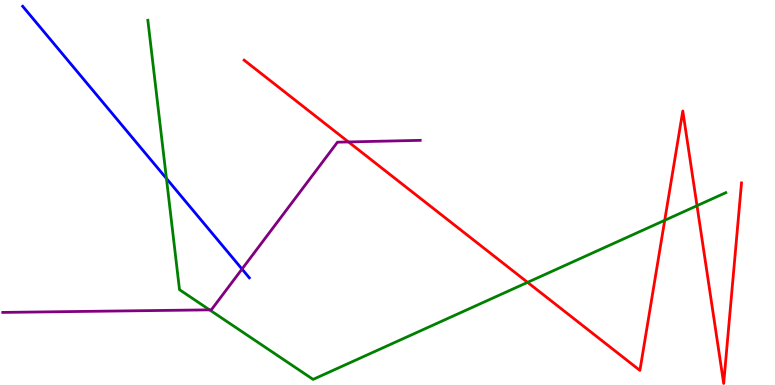[{'lines': ['blue', 'red'], 'intersections': []}, {'lines': ['green', 'red'], 'intersections': [{'x': 6.81, 'y': 2.67}, {'x': 8.58, 'y': 4.28}, {'x': 8.99, 'y': 4.66}]}, {'lines': ['purple', 'red'], 'intersections': [{'x': 4.5, 'y': 6.31}]}, {'lines': ['blue', 'green'], 'intersections': [{'x': 2.15, 'y': 5.36}]}, {'lines': ['blue', 'purple'], 'intersections': [{'x': 3.12, 'y': 3.01}]}, {'lines': ['green', 'purple'], 'intersections': [{'x': 2.7, 'y': 1.95}]}]